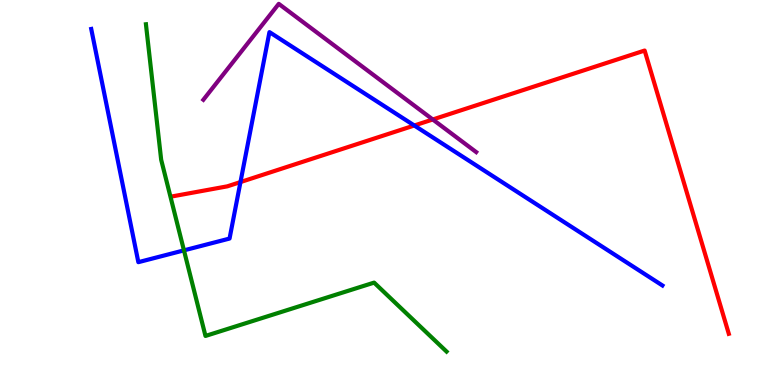[{'lines': ['blue', 'red'], 'intersections': [{'x': 3.1, 'y': 5.27}, {'x': 5.35, 'y': 6.74}]}, {'lines': ['green', 'red'], 'intersections': []}, {'lines': ['purple', 'red'], 'intersections': [{'x': 5.58, 'y': 6.9}]}, {'lines': ['blue', 'green'], 'intersections': [{'x': 2.37, 'y': 3.5}]}, {'lines': ['blue', 'purple'], 'intersections': []}, {'lines': ['green', 'purple'], 'intersections': []}]